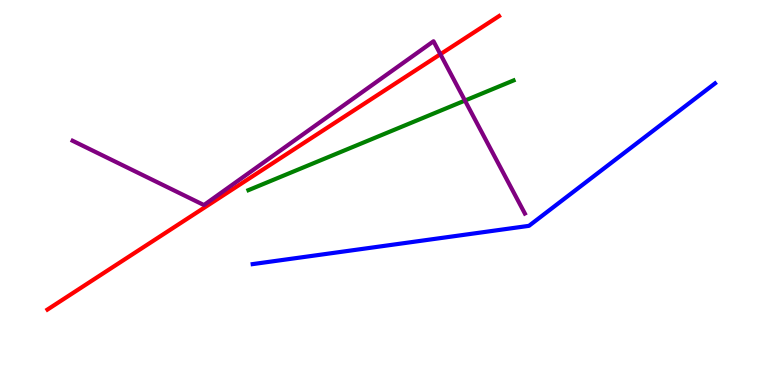[{'lines': ['blue', 'red'], 'intersections': []}, {'lines': ['green', 'red'], 'intersections': []}, {'lines': ['purple', 'red'], 'intersections': [{'x': 5.68, 'y': 8.59}]}, {'lines': ['blue', 'green'], 'intersections': []}, {'lines': ['blue', 'purple'], 'intersections': []}, {'lines': ['green', 'purple'], 'intersections': [{'x': 6.0, 'y': 7.39}]}]